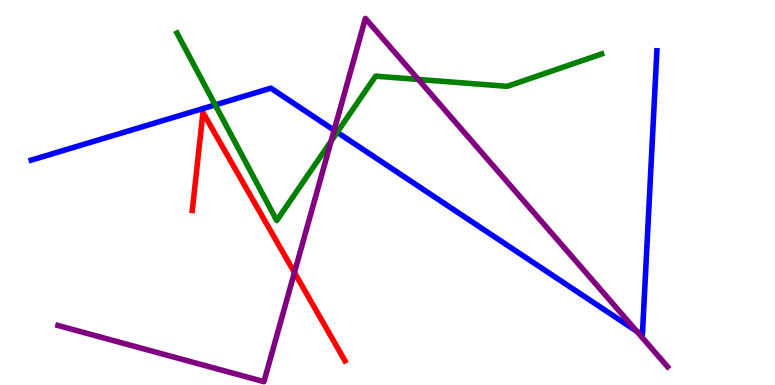[{'lines': ['blue', 'red'], 'intersections': []}, {'lines': ['green', 'red'], 'intersections': []}, {'lines': ['purple', 'red'], 'intersections': [{'x': 3.8, 'y': 2.92}]}, {'lines': ['blue', 'green'], 'intersections': [{'x': 2.78, 'y': 7.28}, {'x': 4.35, 'y': 6.56}]}, {'lines': ['blue', 'purple'], 'intersections': [{'x': 4.31, 'y': 6.62}, {'x': 8.22, 'y': 1.39}]}, {'lines': ['green', 'purple'], 'intersections': [{'x': 4.27, 'y': 6.33}, {'x': 5.4, 'y': 7.94}]}]